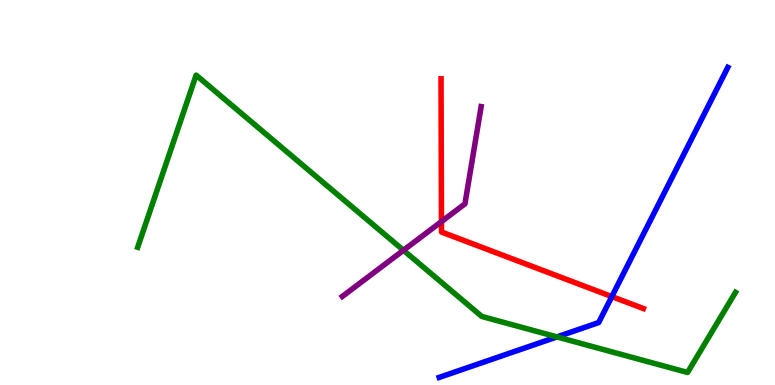[{'lines': ['blue', 'red'], 'intersections': [{'x': 7.89, 'y': 2.3}]}, {'lines': ['green', 'red'], 'intersections': []}, {'lines': ['purple', 'red'], 'intersections': [{'x': 5.7, 'y': 4.24}]}, {'lines': ['blue', 'green'], 'intersections': [{'x': 7.19, 'y': 1.25}]}, {'lines': ['blue', 'purple'], 'intersections': []}, {'lines': ['green', 'purple'], 'intersections': [{'x': 5.21, 'y': 3.5}]}]